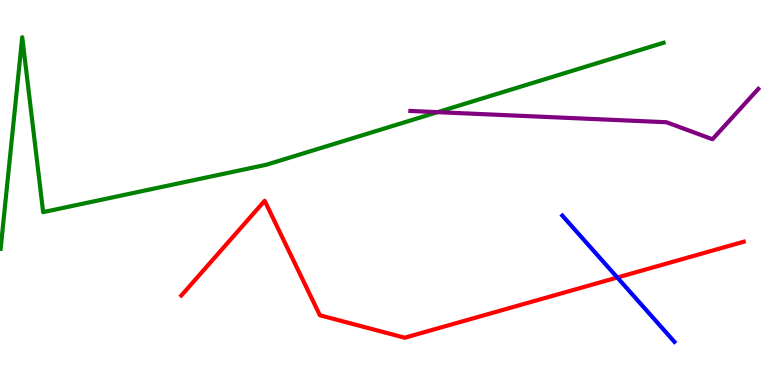[{'lines': ['blue', 'red'], 'intersections': [{'x': 7.97, 'y': 2.79}]}, {'lines': ['green', 'red'], 'intersections': []}, {'lines': ['purple', 'red'], 'intersections': []}, {'lines': ['blue', 'green'], 'intersections': []}, {'lines': ['blue', 'purple'], 'intersections': []}, {'lines': ['green', 'purple'], 'intersections': [{'x': 5.65, 'y': 7.09}]}]